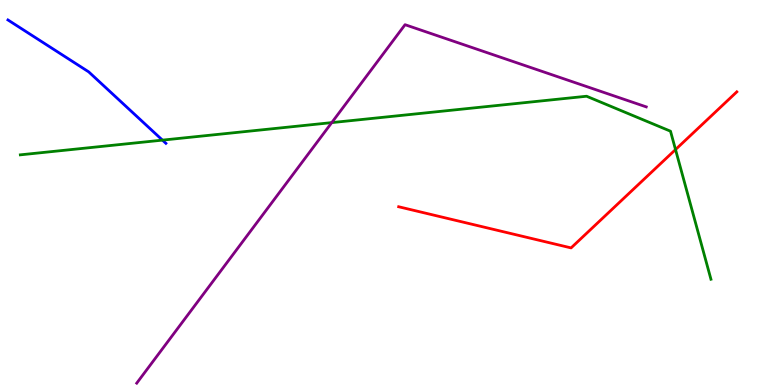[{'lines': ['blue', 'red'], 'intersections': []}, {'lines': ['green', 'red'], 'intersections': [{'x': 8.72, 'y': 6.12}]}, {'lines': ['purple', 'red'], 'intersections': []}, {'lines': ['blue', 'green'], 'intersections': [{'x': 2.1, 'y': 6.36}]}, {'lines': ['blue', 'purple'], 'intersections': []}, {'lines': ['green', 'purple'], 'intersections': [{'x': 4.28, 'y': 6.82}]}]